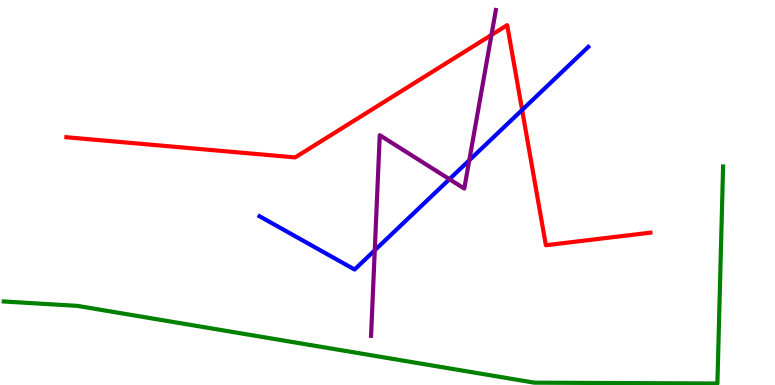[{'lines': ['blue', 'red'], 'intersections': [{'x': 6.74, 'y': 7.14}]}, {'lines': ['green', 'red'], 'intersections': []}, {'lines': ['purple', 'red'], 'intersections': [{'x': 6.34, 'y': 9.09}]}, {'lines': ['blue', 'green'], 'intersections': []}, {'lines': ['blue', 'purple'], 'intersections': [{'x': 4.84, 'y': 3.5}, {'x': 5.8, 'y': 5.35}, {'x': 6.06, 'y': 5.84}]}, {'lines': ['green', 'purple'], 'intersections': []}]